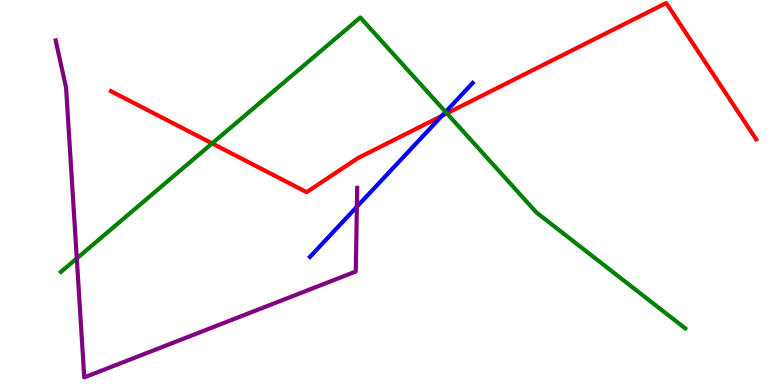[{'lines': ['blue', 'red'], 'intersections': [{'x': 5.7, 'y': 6.99}]}, {'lines': ['green', 'red'], 'intersections': [{'x': 2.74, 'y': 6.28}, {'x': 5.77, 'y': 7.06}]}, {'lines': ['purple', 'red'], 'intersections': []}, {'lines': ['blue', 'green'], 'intersections': [{'x': 5.75, 'y': 7.09}]}, {'lines': ['blue', 'purple'], 'intersections': [{'x': 4.6, 'y': 4.63}]}, {'lines': ['green', 'purple'], 'intersections': [{'x': 0.991, 'y': 3.29}]}]